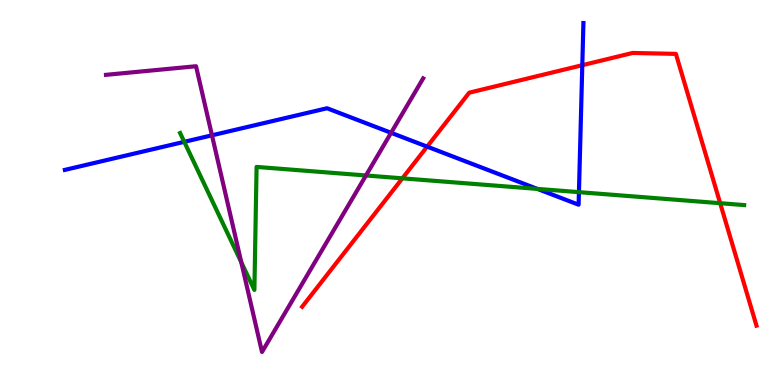[{'lines': ['blue', 'red'], 'intersections': [{'x': 5.51, 'y': 6.19}, {'x': 7.51, 'y': 8.31}]}, {'lines': ['green', 'red'], 'intersections': [{'x': 5.19, 'y': 5.37}, {'x': 9.29, 'y': 4.72}]}, {'lines': ['purple', 'red'], 'intersections': []}, {'lines': ['blue', 'green'], 'intersections': [{'x': 2.38, 'y': 6.32}, {'x': 6.93, 'y': 5.09}, {'x': 7.47, 'y': 5.01}]}, {'lines': ['blue', 'purple'], 'intersections': [{'x': 2.74, 'y': 6.49}, {'x': 5.05, 'y': 6.55}]}, {'lines': ['green', 'purple'], 'intersections': [{'x': 3.11, 'y': 3.19}, {'x': 4.72, 'y': 5.44}]}]